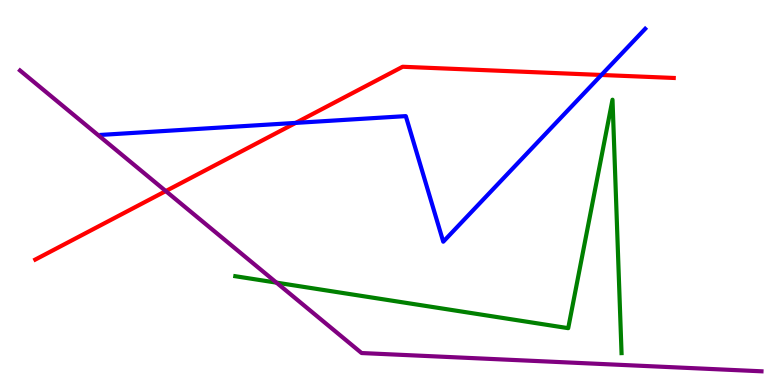[{'lines': ['blue', 'red'], 'intersections': [{'x': 3.82, 'y': 6.81}, {'x': 7.76, 'y': 8.05}]}, {'lines': ['green', 'red'], 'intersections': []}, {'lines': ['purple', 'red'], 'intersections': [{'x': 2.14, 'y': 5.04}]}, {'lines': ['blue', 'green'], 'intersections': []}, {'lines': ['blue', 'purple'], 'intersections': []}, {'lines': ['green', 'purple'], 'intersections': [{'x': 3.57, 'y': 2.66}]}]